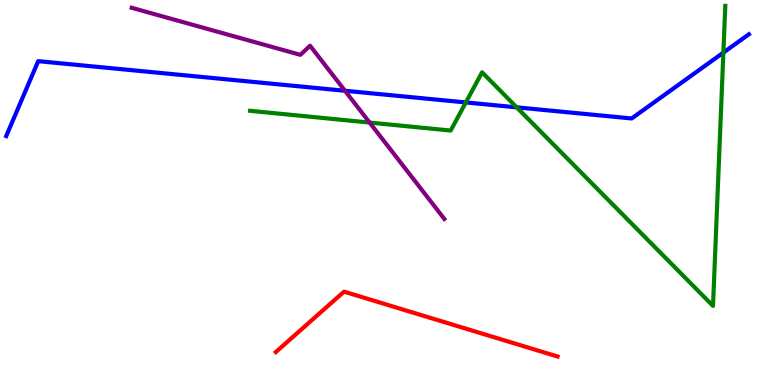[{'lines': ['blue', 'red'], 'intersections': []}, {'lines': ['green', 'red'], 'intersections': []}, {'lines': ['purple', 'red'], 'intersections': []}, {'lines': ['blue', 'green'], 'intersections': [{'x': 6.01, 'y': 7.34}, {'x': 6.67, 'y': 7.21}, {'x': 9.33, 'y': 8.63}]}, {'lines': ['blue', 'purple'], 'intersections': [{'x': 4.45, 'y': 7.64}]}, {'lines': ['green', 'purple'], 'intersections': [{'x': 4.77, 'y': 6.82}]}]